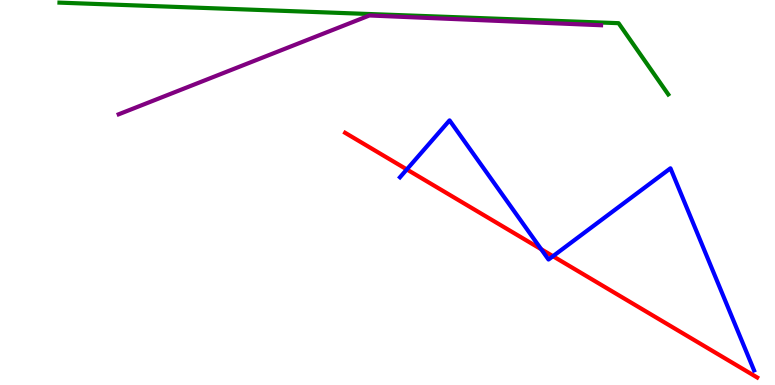[{'lines': ['blue', 'red'], 'intersections': [{'x': 5.25, 'y': 5.6}, {'x': 6.98, 'y': 3.53}, {'x': 7.13, 'y': 3.35}]}, {'lines': ['green', 'red'], 'intersections': []}, {'lines': ['purple', 'red'], 'intersections': []}, {'lines': ['blue', 'green'], 'intersections': []}, {'lines': ['blue', 'purple'], 'intersections': []}, {'lines': ['green', 'purple'], 'intersections': []}]